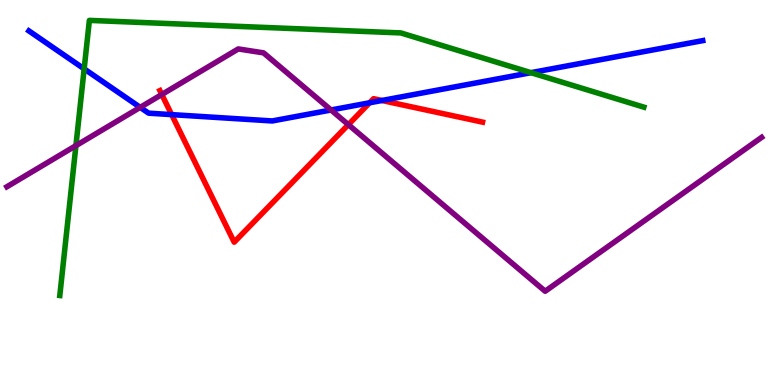[{'lines': ['blue', 'red'], 'intersections': [{'x': 2.21, 'y': 7.02}, {'x': 4.77, 'y': 7.33}, {'x': 4.93, 'y': 7.39}]}, {'lines': ['green', 'red'], 'intersections': []}, {'lines': ['purple', 'red'], 'intersections': [{'x': 2.09, 'y': 7.55}, {'x': 4.49, 'y': 6.76}]}, {'lines': ['blue', 'green'], 'intersections': [{'x': 1.09, 'y': 8.21}, {'x': 6.85, 'y': 8.11}]}, {'lines': ['blue', 'purple'], 'intersections': [{'x': 1.81, 'y': 7.21}, {'x': 4.27, 'y': 7.14}]}, {'lines': ['green', 'purple'], 'intersections': [{'x': 0.98, 'y': 6.22}]}]